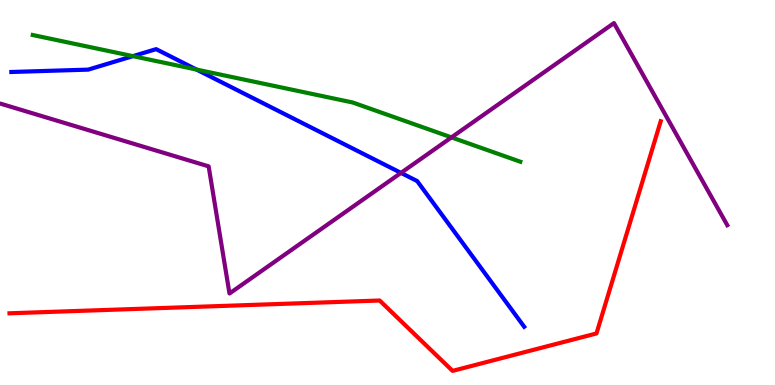[{'lines': ['blue', 'red'], 'intersections': []}, {'lines': ['green', 'red'], 'intersections': []}, {'lines': ['purple', 'red'], 'intersections': []}, {'lines': ['blue', 'green'], 'intersections': [{'x': 1.72, 'y': 8.54}, {'x': 2.54, 'y': 8.19}]}, {'lines': ['blue', 'purple'], 'intersections': [{'x': 5.17, 'y': 5.51}]}, {'lines': ['green', 'purple'], 'intersections': [{'x': 5.83, 'y': 6.43}]}]